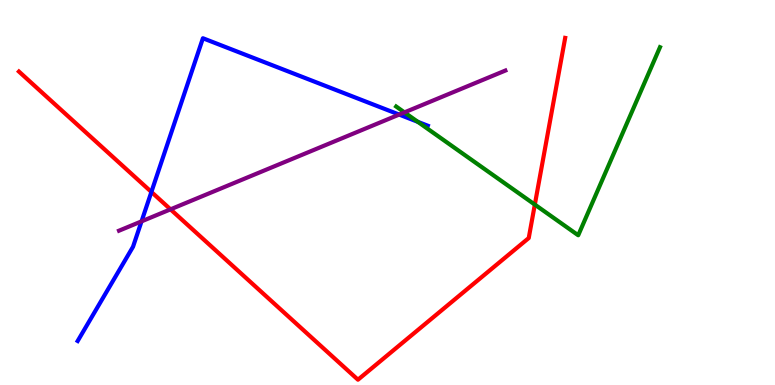[{'lines': ['blue', 'red'], 'intersections': [{'x': 1.95, 'y': 5.01}]}, {'lines': ['green', 'red'], 'intersections': [{'x': 6.9, 'y': 4.69}]}, {'lines': ['purple', 'red'], 'intersections': [{'x': 2.2, 'y': 4.56}]}, {'lines': ['blue', 'green'], 'intersections': [{'x': 5.39, 'y': 6.84}]}, {'lines': ['blue', 'purple'], 'intersections': [{'x': 1.83, 'y': 4.25}, {'x': 5.15, 'y': 7.02}]}, {'lines': ['green', 'purple'], 'intersections': [{'x': 5.22, 'y': 7.08}]}]